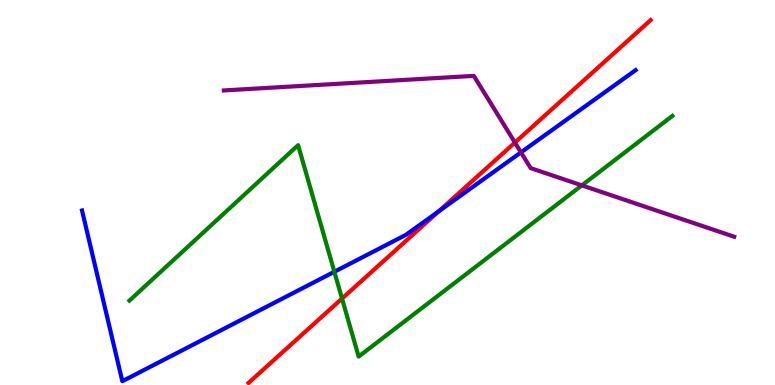[{'lines': ['blue', 'red'], 'intersections': [{'x': 5.66, 'y': 4.51}]}, {'lines': ['green', 'red'], 'intersections': [{'x': 4.41, 'y': 2.25}]}, {'lines': ['purple', 'red'], 'intersections': [{'x': 6.64, 'y': 6.3}]}, {'lines': ['blue', 'green'], 'intersections': [{'x': 4.31, 'y': 2.94}]}, {'lines': ['blue', 'purple'], 'intersections': [{'x': 6.72, 'y': 6.04}]}, {'lines': ['green', 'purple'], 'intersections': [{'x': 7.51, 'y': 5.19}]}]